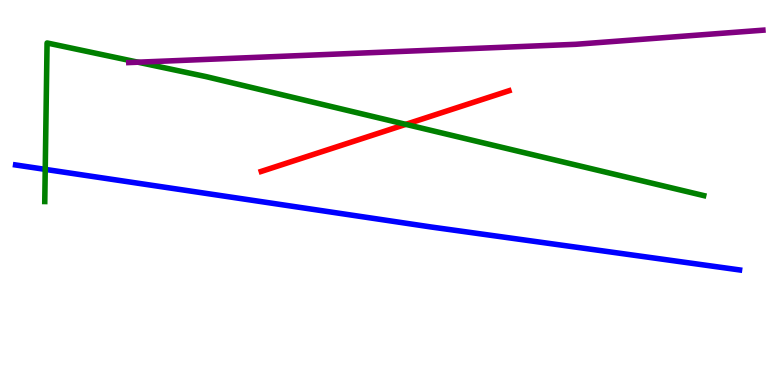[{'lines': ['blue', 'red'], 'intersections': []}, {'lines': ['green', 'red'], 'intersections': [{'x': 5.24, 'y': 6.77}]}, {'lines': ['purple', 'red'], 'intersections': []}, {'lines': ['blue', 'green'], 'intersections': [{'x': 0.584, 'y': 5.6}]}, {'lines': ['blue', 'purple'], 'intersections': []}, {'lines': ['green', 'purple'], 'intersections': [{'x': 1.78, 'y': 8.38}]}]